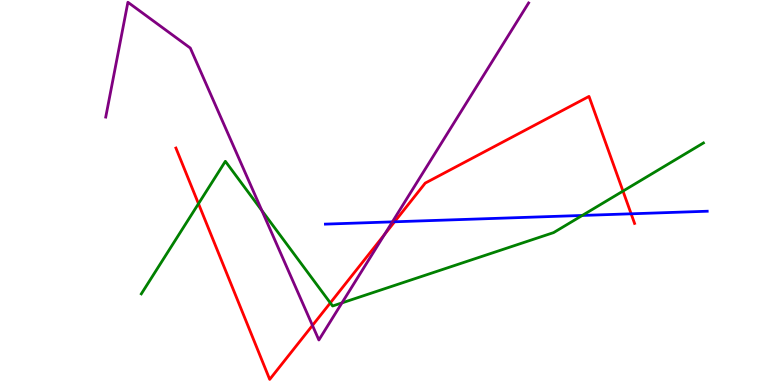[{'lines': ['blue', 'red'], 'intersections': [{'x': 5.09, 'y': 4.24}, {'x': 8.14, 'y': 4.45}]}, {'lines': ['green', 'red'], 'intersections': [{'x': 2.56, 'y': 4.71}, {'x': 4.26, 'y': 2.13}, {'x': 8.04, 'y': 5.04}]}, {'lines': ['purple', 'red'], 'intersections': [{'x': 4.03, 'y': 1.55}, {'x': 4.96, 'y': 3.91}]}, {'lines': ['blue', 'green'], 'intersections': [{'x': 7.51, 'y': 4.4}]}, {'lines': ['blue', 'purple'], 'intersections': [{'x': 5.06, 'y': 4.24}]}, {'lines': ['green', 'purple'], 'intersections': [{'x': 3.38, 'y': 4.53}, {'x': 4.41, 'y': 2.13}]}]